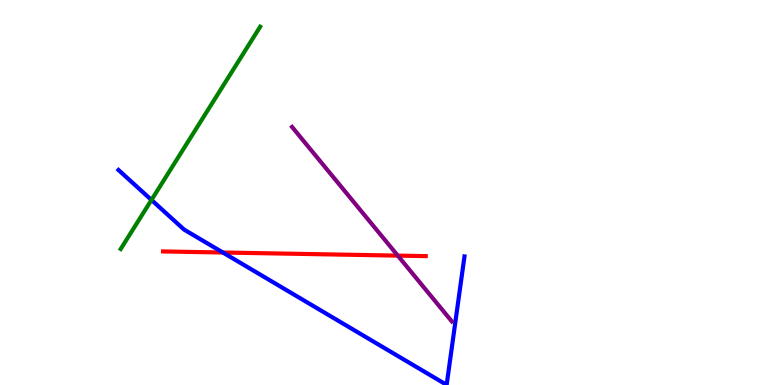[{'lines': ['blue', 'red'], 'intersections': [{'x': 2.88, 'y': 3.44}]}, {'lines': ['green', 'red'], 'intersections': []}, {'lines': ['purple', 'red'], 'intersections': [{'x': 5.13, 'y': 3.36}]}, {'lines': ['blue', 'green'], 'intersections': [{'x': 1.95, 'y': 4.81}]}, {'lines': ['blue', 'purple'], 'intersections': []}, {'lines': ['green', 'purple'], 'intersections': []}]